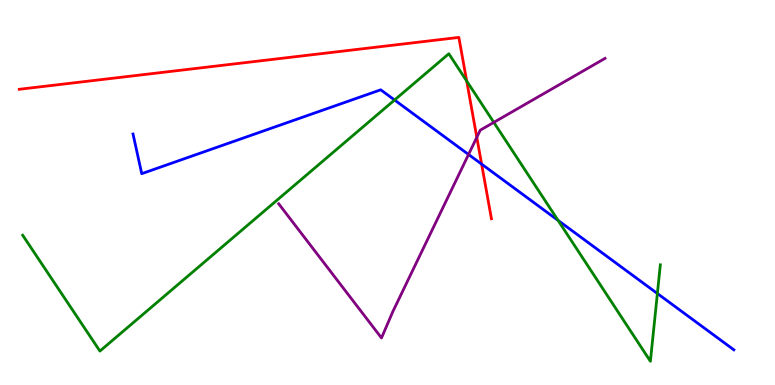[{'lines': ['blue', 'red'], 'intersections': [{'x': 6.21, 'y': 5.74}]}, {'lines': ['green', 'red'], 'intersections': [{'x': 6.02, 'y': 7.9}]}, {'lines': ['purple', 'red'], 'intersections': [{'x': 6.15, 'y': 6.43}]}, {'lines': ['blue', 'green'], 'intersections': [{'x': 5.09, 'y': 7.4}, {'x': 7.2, 'y': 4.28}, {'x': 8.48, 'y': 2.38}]}, {'lines': ['blue', 'purple'], 'intersections': [{'x': 6.05, 'y': 5.99}]}, {'lines': ['green', 'purple'], 'intersections': [{'x': 6.37, 'y': 6.82}]}]